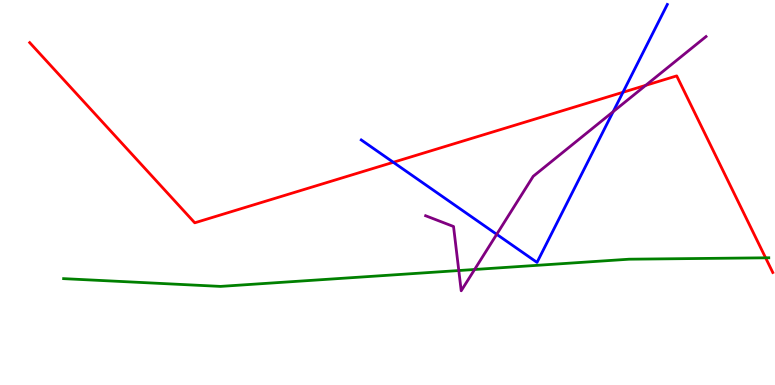[{'lines': ['blue', 'red'], 'intersections': [{'x': 5.07, 'y': 5.78}, {'x': 8.04, 'y': 7.6}]}, {'lines': ['green', 'red'], 'intersections': [{'x': 9.88, 'y': 3.3}]}, {'lines': ['purple', 'red'], 'intersections': [{'x': 8.33, 'y': 7.78}]}, {'lines': ['blue', 'green'], 'intersections': []}, {'lines': ['blue', 'purple'], 'intersections': [{'x': 6.41, 'y': 3.91}, {'x': 7.91, 'y': 7.1}]}, {'lines': ['green', 'purple'], 'intersections': [{'x': 5.92, 'y': 2.97}, {'x': 6.12, 'y': 3.0}]}]